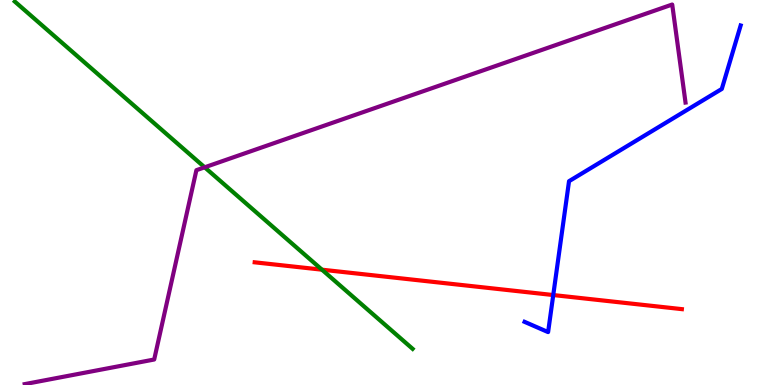[{'lines': ['blue', 'red'], 'intersections': [{'x': 7.14, 'y': 2.34}]}, {'lines': ['green', 'red'], 'intersections': [{'x': 4.15, 'y': 3.0}]}, {'lines': ['purple', 'red'], 'intersections': []}, {'lines': ['blue', 'green'], 'intersections': []}, {'lines': ['blue', 'purple'], 'intersections': []}, {'lines': ['green', 'purple'], 'intersections': [{'x': 2.64, 'y': 5.65}]}]